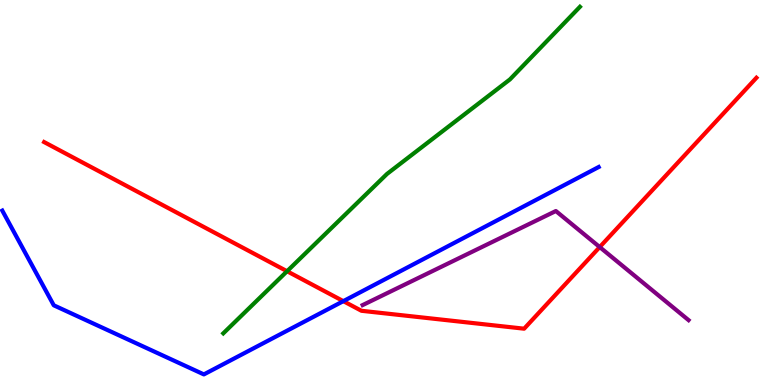[{'lines': ['blue', 'red'], 'intersections': [{'x': 4.43, 'y': 2.18}]}, {'lines': ['green', 'red'], 'intersections': [{'x': 3.7, 'y': 2.95}]}, {'lines': ['purple', 'red'], 'intersections': [{'x': 7.74, 'y': 3.58}]}, {'lines': ['blue', 'green'], 'intersections': []}, {'lines': ['blue', 'purple'], 'intersections': []}, {'lines': ['green', 'purple'], 'intersections': []}]